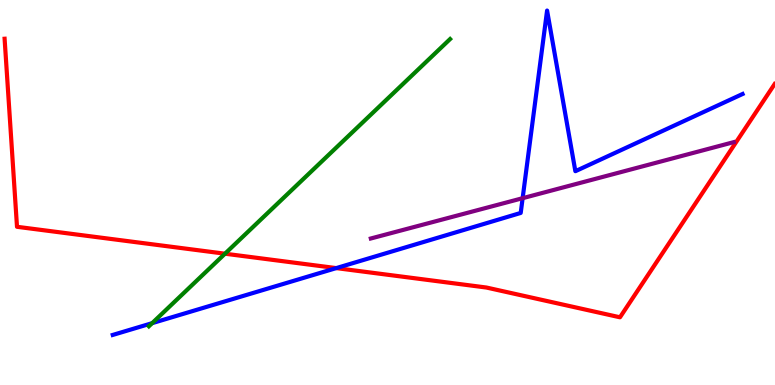[{'lines': ['blue', 'red'], 'intersections': [{'x': 4.34, 'y': 3.04}]}, {'lines': ['green', 'red'], 'intersections': [{'x': 2.9, 'y': 3.41}]}, {'lines': ['purple', 'red'], 'intersections': []}, {'lines': ['blue', 'green'], 'intersections': [{'x': 1.96, 'y': 1.61}]}, {'lines': ['blue', 'purple'], 'intersections': [{'x': 6.74, 'y': 4.85}]}, {'lines': ['green', 'purple'], 'intersections': []}]